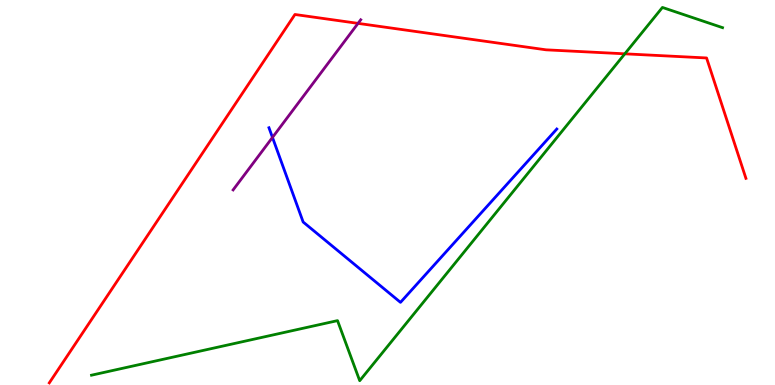[{'lines': ['blue', 'red'], 'intersections': []}, {'lines': ['green', 'red'], 'intersections': [{'x': 8.06, 'y': 8.6}]}, {'lines': ['purple', 'red'], 'intersections': [{'x': 4.62, 'y': 9.39}]}, {'lines': ['blue', 'green'], 'intersections': []}, {'lines': ['blue', 'purple'], 'intersections': [{'x': 3.52, 'y': 6.43}]}, {'lines': ['green', 'purple'], 'intersections': []}]